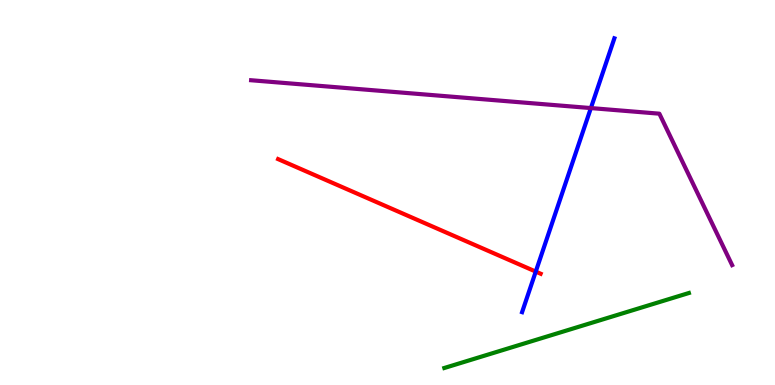[{'lines': ['blue', 'red'], 'intersections': [{'x': 6.91, 'y': 2.95}]}, {'lines': ['green', 'red'], 'intersections': []}, {'lines': ['purple', 'red'], 'intersections': []}, {'lines': ['blue', 'green'], 'intersections': []}, {'lines': ['blue', 'purple'], 'intersections': [{'x': 7.62, 'y': 7.19}]}, {'lines': ['green', 'purple'], 'intersections': []}]